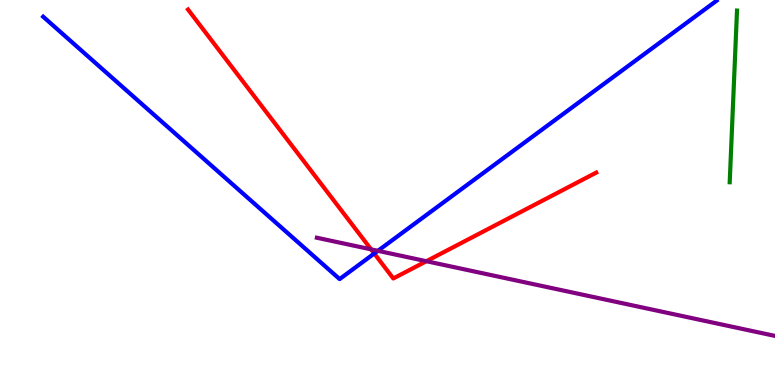[{'lines': ['blue', 'red'], 'intersections': [{'x': 4.83, 'y': 3.42}]}, {'lines': ['green', 'red'], 'intersections': []}, {'lines': ['purple', 'red'], 'intersections': [{'x': 4.79, 'y': 3.52}, {'x': 5.5, 'y': 3.22}]}, {'lines': ['blue', 'green'], 'intersections': []}, {'lines': ['blue', 'purple'], 'intersections': [{'x': 4.88, 'y': 3.49}]}, {'lines': ['green', 'purple'], 'intersections': []}]